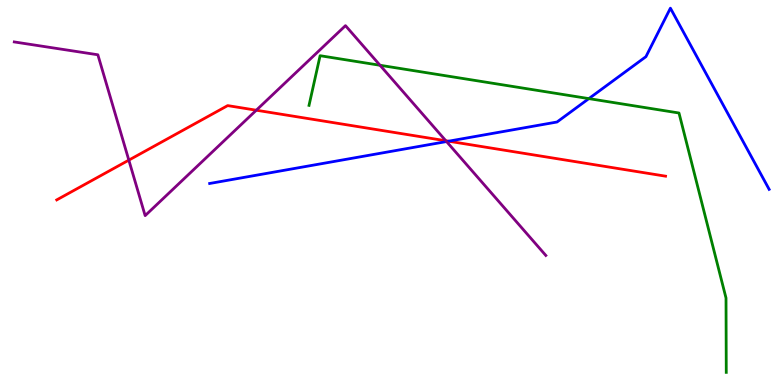[{'lines': ['blue', 'red'], 'intersections': [{'x': 5.79, 'y': 6.33}]}, {'lines': ['green', 'red'], 'intersections': []}, {'lines': ['purple', 'red'], 'intersections': [{'x': 1.66, 'y': 5.84}, {'x': 3.31, 'y': 7.14}, {'x': 5.75, 'y': 6.34}]}, {'lines': ['blue', 'green'], 'intersections': [{'x': 7.6, 'y': 7.44}]}, {'lines': ['blue', 'purple'], 'intersections': [{'x': 5.76, 'y': 6.32}]}, {'lines': ['green', 'purple'], 'intersections': [{'x': 4.9, 'y': 8.3}]}]